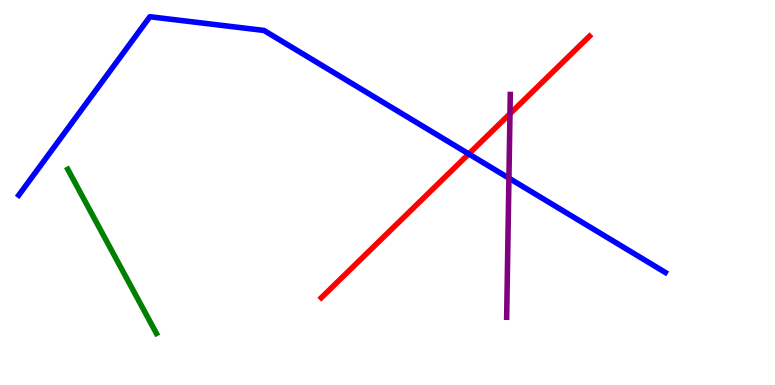[{'lines': ['blue', 'red'], 'intersections': [{'x': 6.05, 'y': 6.0}]}, {'lines': ['green', 'red'], 'intersections': []}, {'lines': ['purple', 'red'], 'intersections': [{'x': 6.58, 'y': 7.05}]}, {'lines': ['blue', 'green'], 'intersections': []}, {'lines': ['blue', 'purple'], 'intersections': [{'x': 6.57, 'y': 5.37}]}, {'lines': ['green', 'purple'], 'intersections': []}]